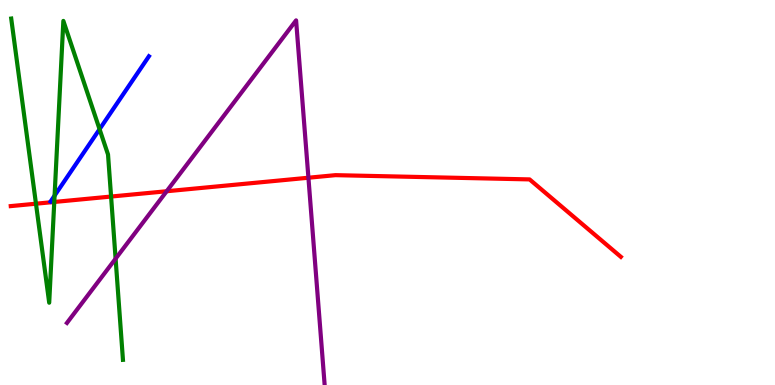[{'lines': ['blue', 'red'], 'intersections': []}, {'lines': ['green', 'red'], 'intersections': [{'x': 0.464, 'y': 4.71}, {'x': 0.7, 'y': 4.75}, {'x': 1.43, 'y': 4.89}]}, {'lines': ['purple', 'red'], 'intersections': [{'x': 2.15, 'y': 5.03}, {'x': 3.98, 'y': 5.38}]}, {'lines': ['blue', 'green'], 'intersections': [{'x': 0.704, 'y': 4.92}, {'x': 1.28, 'y': 6.64}]}, {'lines': ['blue', 'purple'], 'intersections': []}, {'lines': ['green', 'purple'], 'intersections': [{'x': 1.49, 'y': 3.28}]}]